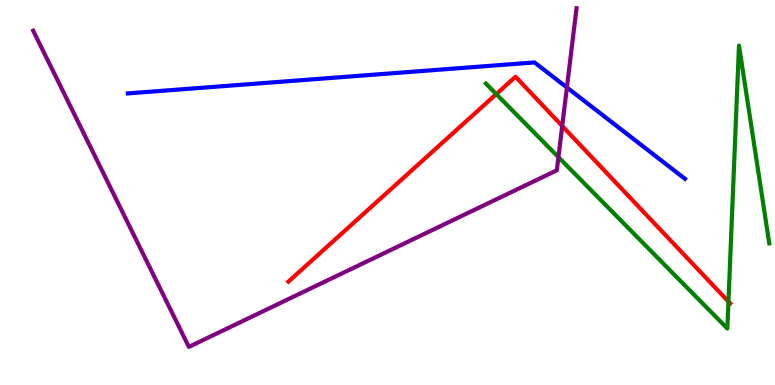[{'lines': ['blue', 'red'], 'intersections': []}, {'lines': ['green', 'red'], 'intersections': [{'x': 6.4, 'y': 7.56}, {'x': 9.4, 'y': 2.17}]}, {'lines': ['purple', 'red'], 'intersections': [{'x': 7.25, 'y': 6.73}]}, {'lines': ['blue', 'green'], 'intersections': []}, {'lines': ['blue', 'purple'], 'intersections': [{'x': 7.31, 'y': 7.73}]}, {'lines': ['green', 'purple'], 'intersections': [{'x': 7.21, 'y': 5.92}]}]